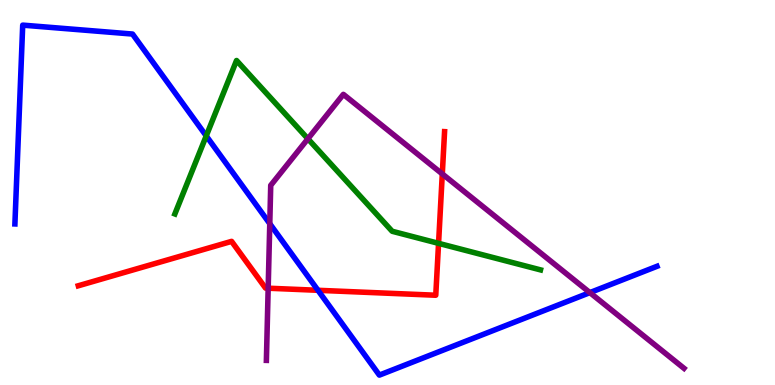[{'lines': ['blue', 'red'], 'intersections': [{'x': 4.1, 'y': 2.46}]}, {'lines': ['green', 'red'], 'intersections': [{'x': 5.66, 'y': 3.68}]}, {'lines': ['purple', 'red'], 'intersections': [{'x': 3.46, 'y': 2.51}, {'x': 5.71, 'y': 5.48}]}, {'lines': ['blue', 'green'], 'intersections': [{'x': 2.66, 'y': 6.47}]}, {'lines': ['blue', 'purple'], 'intersections': [{'x': 3.48, 'y': 4.19}, {'x': 7.61, 'y': 2.4}]}, {'lines': ['green', 'purple'], 'intersections': [{'x': 3.97, 'y': 6.39}]}]